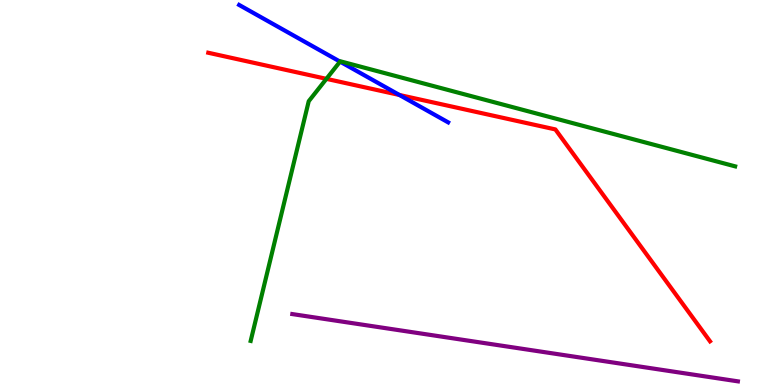[{'lines': ['blue', 'red'], 'intersections': [{'x': 5.15, 'y': 7.53}]}, {'lines': ['green', 'red'], 'intersections': [{'x': 4.21, 'y': 7.95}]}, {'lines': ['purple', 'red'], 'intersections': []}, {'lines': ['blue', 'green'], 'intersections': [{'x': 4.39, 'y': 8.4}]}, {'lines': ['blue', 'purple'], 'intersections': []}, {'lines': ['green', 'purple'], 'intersections': []}]